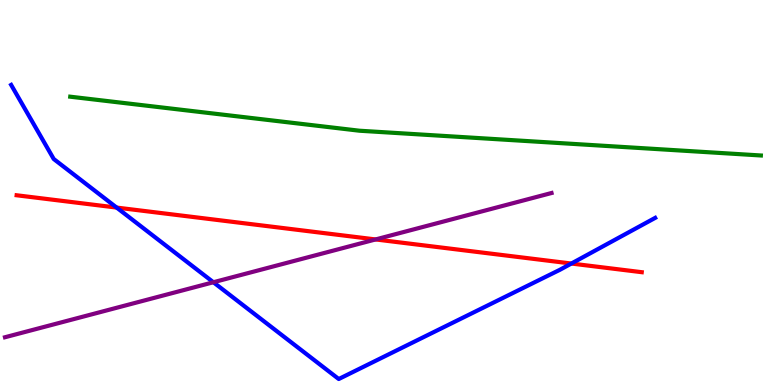[{'lines': ['blue', 'red'], 'intersections': [{'x': 1.51, 'y': 4.61}, {'x': 7.37, 'y': 3.15}]}, {'lines': ['green', 'red'], 'intersections': []}, {'lines': ['purple', 'red'], 'intersections': [{'x': 4.85, 'y': 3.78}]}, {'lines': ['blue', 'green'], 'intersections': []}, {'lines': ['blue', 'purple'], 'intersections': [{'x': 2.75, 'y': 2.67}]}, {'lines': ['green', 'purple'], 'intersections': []}]